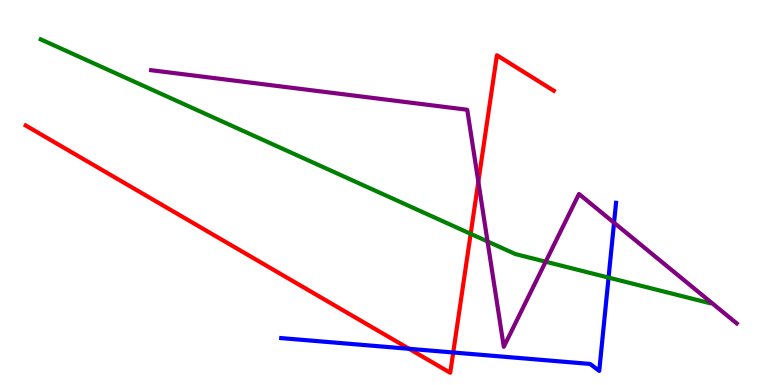[{'lines': ['blue', 'red'], 'intersections': [{'x': 5.28, 'y': 0.94}, {'x': 5.85, 'y': 0.844}]}, {'lines': ['green', 'red'], 'intersections': [{'x': 6.07, 'y': 3.93}]}, {'lines': ['purple', 'red'], 'intersections': [{'x': 6.17, 'y': 5.28}]}, {'lines': ['blue', 'green'], 'intersections': [{'x': 7.85, 'y': 2.79}]}, {'lines': ['blue', 'purple'], 'intersections': [{'x': 7.92, 'y': 4.21}]}, {'lines': ['green', 'purple'], 'intersections': [{'x': 6.29, 'y': 3.73}, {'x': 7.04, 'y': 3.2}]}]